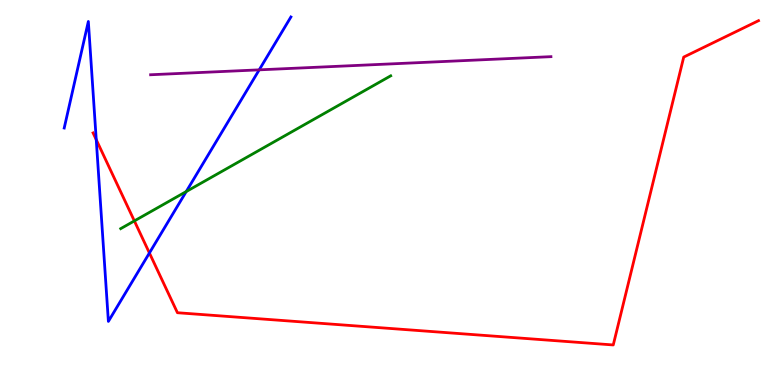[{'lines': ['blue', 'red'], 'intersections': [{'x': 1.24, 'y': 6.37}, {'x': 1.93, 'y': 3.43}]}, {'lines': ['green', 'red'], 'intersections': [{'x': 1.73, 'y': 4.26}]}, {'lines': ['purple', 'red'], 'intersections': []}, {'lines': ['blue', 'green'], 'intersections': [{'x': 2.4, 'y': 5.02}]}, {'lines': ['blue', 'purple'], 'intersections': [{'x': 3.34, 'y': 8.19}]}, {'lines': ['green', 'purple'], 'intersections': []}]